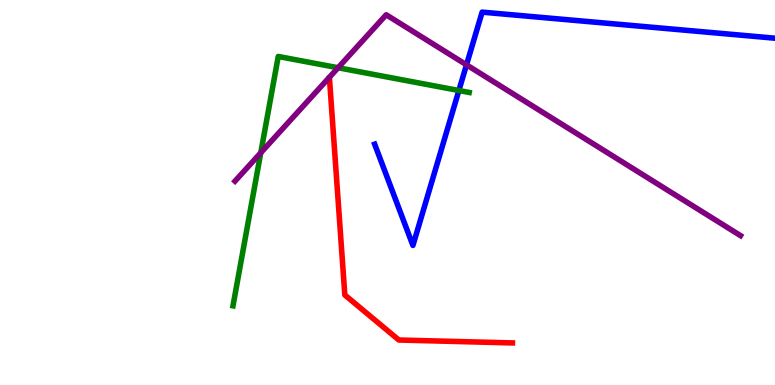[{'lines': ['blue', 'red'], 'intersections': []}, {'lines': ['green', 'red'], 'intersections': []}, {'lines': ['purple', 'red'], 'intersections': []}, {'lines': ['blue', 'green'], 'intersections': [{'x': 5.92, 'y': 7.65}]}, {'lines': ['blue', 'purple'], 'intersections': [{'x': 6.02, 'y': 8.32}]}, {'lines': ['green', 'purple'], 'intersections': [{'x': 3.36, 'y': 6.03}, {'x': 4.36, 'y': 8.24}]}]